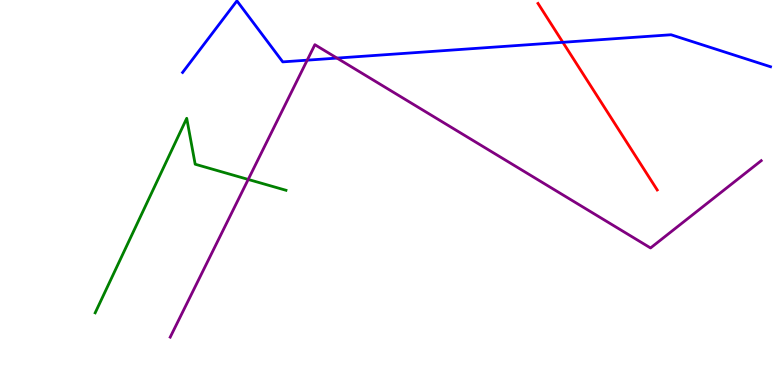[{'lines': ['blue', 'red'], 'intersections': [{'x': 7.26, 'y': 8.9}]}, {'lines': ['green', 'red'], 'intersections': []}, {'lines': ['purple', 'red'], 'intersections': []}, {'lines': ['blue', 'green'], 'intersections': []}, {'lines': ['blue', 'purple'], 'intersections': [{'x': 3.96, 'y': 8.44}, {'x': 4.35, 'y': 8.49}]}, {'lines': ['green', 'purple'], 'intersections': [{'x': 3.2, 'y': 5.34}]}]